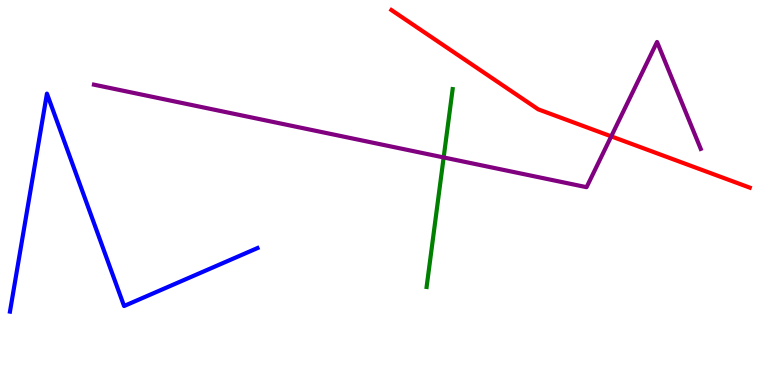[{'lines': ['blue', 'red'], 'intersections': []}, {'lines': ['green', 'red'], 'intersections': []}, {'lines': ['purple', 'red'], 'intersections': [{'x': 7.89, 'y': 6.46}]}, {'lines': ['blue', 'green'], 'intersections': []}, {'lines': ['blue', 'purple'], 'intersections': []}, {'lines': ['green', 'purple'], 'intersections': [{'x': 5.72, 'y': 5.91}]}]